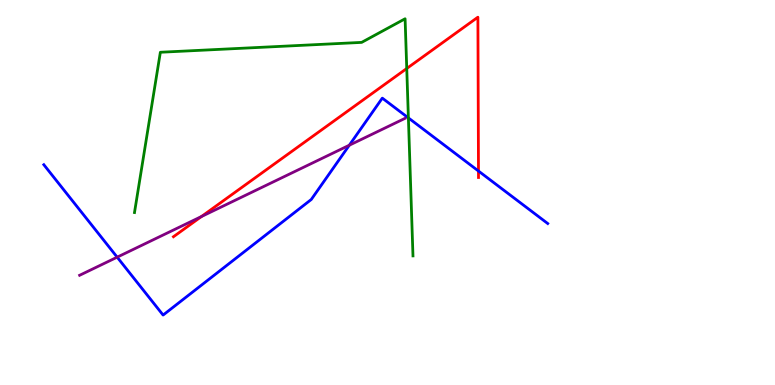[{'lines': ['blue', 'red'], 'intersections': [{'x': 6.17, 'y': 5.56}]}, {'lines': ['green', 'red'], 'intersections': [{'x': 5.25, 'y': 8.22}]}, {'lines': ['purple', 'red'], 'intersections': [{'x': 2.6, 'y': 4.38}]}, {'lines': ['blue', 'green'], 'intersections': [{'x': 5.27, 'y': 6.94}]}, {'lines': ['blue', 'purple'], 'intersections': [{'x': 1.51, 'y': 3.32}, {'x': 4.51, 'y': 6.23}]}, {'lines': ['green', 'purple'], 'intersections': []}]